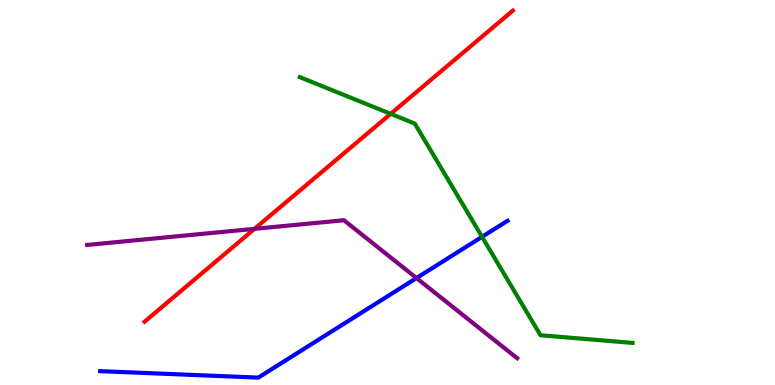[{'lines': ['blue', 'red'], 'intersections': []}, {'lines': ['green', 'red'], 'intersections': [{'x': 5.04, 'y': 7.04}]}, {'lines': ['purple', 'red'], 'intersections': [{'x': 3.28, 'y': 4.06}]}, {'lines': ['blue', 'green'], 'intersections': [{'x': 6.22, 'y': 3.85}]}, {'lines': ['blue', 'purple'], 'intersections': [{'x': 5.37, 'y': 2.78}]}, {'lines': ['green', 'purple'], 'intersections': []}]